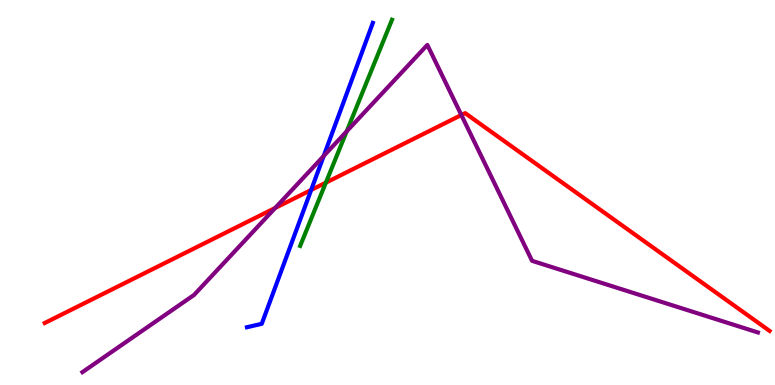[{'lines': ['blue', 'red'], 'intersections': [{'x': 4.01, 'y': 5.06}]}, {'lines': ['green', 'red'], 'intersections': [{'x': 4.2, 'y': 5.26}]}, {'lines': ['purple', 'red'], 'intersections': [{'x': 3.55, 'y': 4.6}, {'x': 5.95, 'y': 7.01}]}, {'lines': ['blue', 'green'], 'intersections': []}, {'lines': ['blue', 'purple'], 'intersections': [{'x': 4.18, 'y': 5.95}]}, {'lines': ['green', 'purple'], 'intersections': [{'x': 4.47, 'y': 6.59}]}]